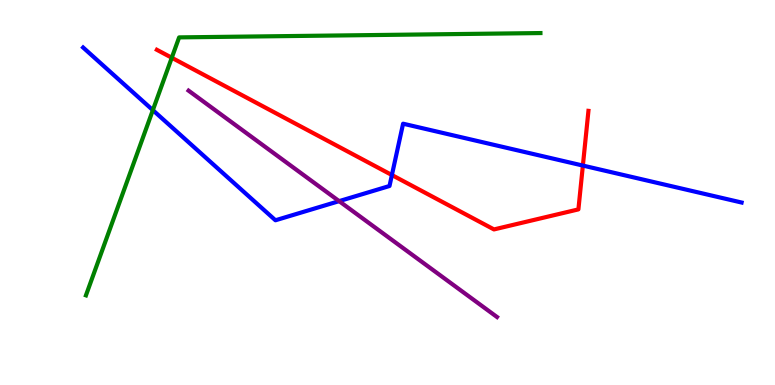[{'lines': ['blue', 'red'], 'intersections': [{'x': 5.06, 'y': 5.45}, {'x': 7.52, 'y': 5.7}]}, {'lines': ['green', 'red'], 'intersections': [{'x': 2.22, 'y': 8.5}]}, {'lines': ['purple', 'red'], 'intersections': []}, {'lines': ['blue', 'green'], 'intersections': [{'x': 1.97, 'y': 7.14}]}, {'lines': ['blue', 'purple'], 'intersections': [{'x': 4.38, 'y': 4.78}]}, {'lines': ['green', 'purple'], 'intersections': []}]